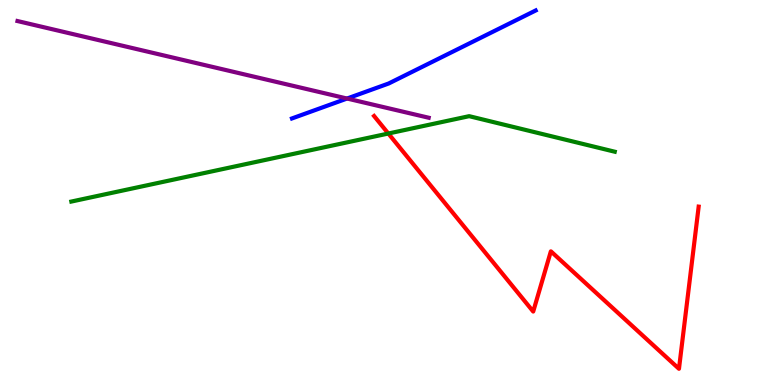[{'lines': ['blue', 'red'], 'intersections': []}, {'lines': ['green', 'red'], 'intersections': [{'x': 5.01, 'y': 6.53}]}, {'lines': ['purple', 'red'], 'intersections': []}, {'lines': ['blue', 'green'], 'intersections': []}, {'lines': ['blue', 'purple'], 'intersections': [{'x': 4.48, 'y': 7.44}]}, {'lines': ['green', 'purple'], 'intersections': []}]